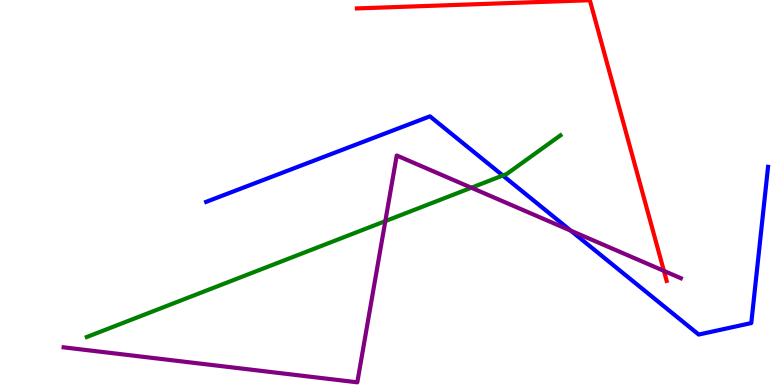[{'lines': ['blue', 'red'], 'intersections': []}, {'lines': ['green', 'red'], 'intersections': []}, {'lines': ['purple', 'red'], 'intersections': [{'x': 8.57, 'y': 2.96}]}, {'lines': ['blue', 'green'], 'intersections': [{'x': 6.49, 'y': 5.44}]}, {'lines': ['blue', 'purple'], 'intersections': [{'x': 7.36, 'y': 4.01}]}, {'lines': ['green', 'purple'], 'intersections': [{'x': 4.97, 'y': 4.26}, {'x': 6.08, 'y': 5.12}]}]